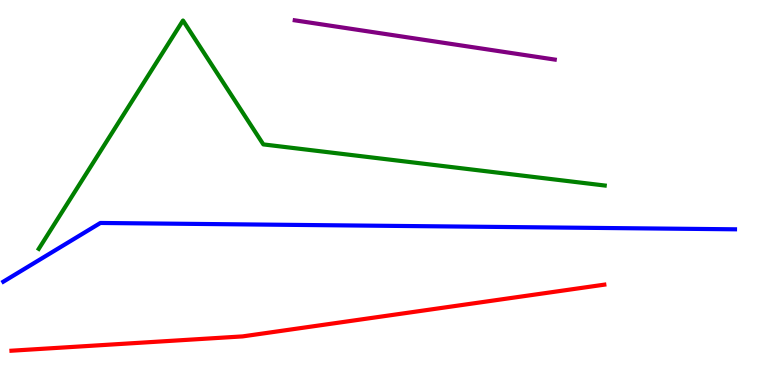[{'lines': ['blue', 'red'], 'intersections': []}, {'lines': ['green', 'red'], 'intersections': []}, {'lines': ['purple', 'red'], 'intersections': []}, {'lines': ['blue', 'green'], 'intersections': []}, {'lines': ['blue', 'purple'], 'intersections': []}, {'lines': ['green', 'purple'], 'intersections': []}]